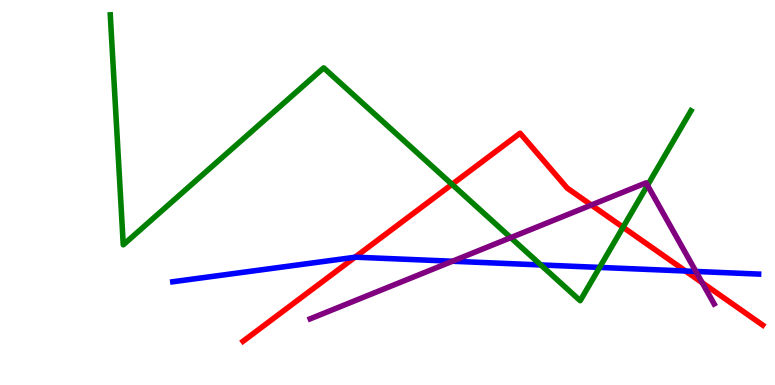[{'lines': ['blue', 'red'], 'intersections': [{'x': 4.58, 'y': 3.32}, {'x': 8.85, 'y': 2.96}]}, {'lines': ['green', 'red'], 'intersections': [{'x': 5.83, 'y': 5.21}, {'x': 8.04, 'y': 4.1}]}, {'lines': ['purple', 'red'], 'intersections': [{'x': 7.63, 'y': 4.67}, {'x': 9.06, 'y': 2.66}]}, {'lines': ['blue', 'green'], 'intersections': [{'x': 6.98, 'y': 3.12}, {'x': 7.74, 'y': 3.05}]}, {'lines': ['blue', 'purple'], 'intersections': [{'x': 5.84, 'y': 3.21}, {'x': 8.98, 'y': 2.95}]}, {'lines': ['green', 'purple'], 'intersections': [{'x': 6.59, 'y': 3.83}, {'x': 8.35, 'y': 5.19}]}]